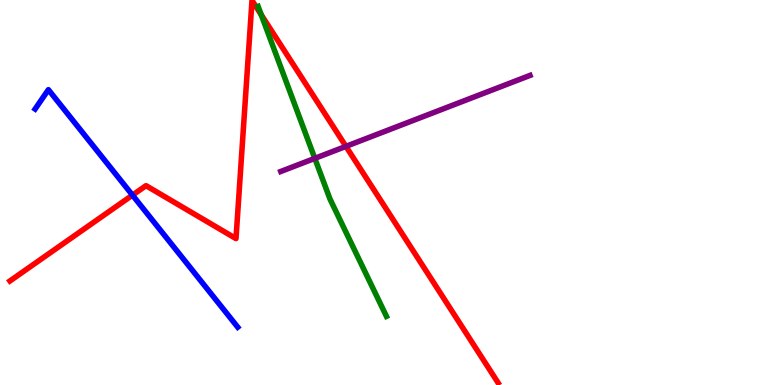[{'lines': ['blue', 'red'], 'intersections': [{'x': 1.71, 'y': 4.93}]}, {'lines': ['green', 'red'], 'intersections': [{'x': 3.37, 'y': 9.62}]}, {'lines': ['purple', 'red'], 'intersections': [{'x': 4.46, 'y': 6.2}]}, {'lines': ['blue', 'green'], 'intersections': []}, {'lines': ['blue', 'purple'], 'intersections': []}, {'lines': ['green', 'purple'], 'intersections': [{'x': 4.06, 'y': 5.89}]}]